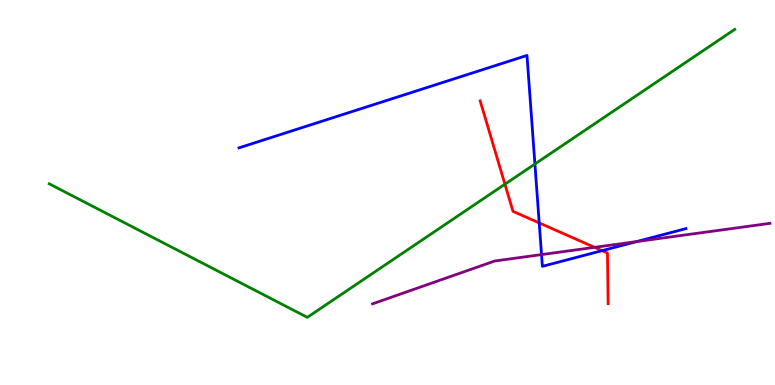[{'lines': ['blue', 'red'], 'intersections': [{'x': 6.96, 'y': 4.21}, {'x': 7.77, 'y': 3.49}]}, {'lines': ['green', 'red'], 'intersections': [{'x': 6.52, 'y': 5.22}]}, {'lines': ['purple', 'red'], 'intersections': [{'x': 7.67, 'y': 3.58}]}, {'lines': ['blue', 'green'], 'intersections': [{'x': 6.9, 'y': 5.74}]}, {'lines': ['blue', 'purple'], 'intersections': [{'x': 6.99, 'y': 3.39}, {'x': 8.21, 'y': 3.73}]}, {'lines': ['green', 'purple'], 'intersections': []}]